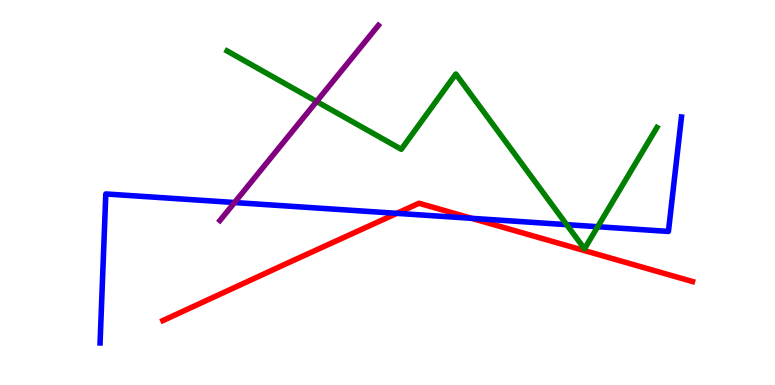[{'lines': ['blue', 'red'], 'intersections': [{'x': 5.12, 'y': 4.46}, {'x': 6.09, 'y': 4.33}]}, {'lines': ['green', 'red'], 'intersections': []}, {'lines': ['purple', 'red'], 'intersections': []}, {'lines': ['blue', 'green'], 'intersections': [{'x': 7.31, 'y': 4.16}, {'x': 7.71, 'y': 4.11}]}, {'lines': ['blue', 'purple'], 'intersections': [{'x': 3.03, 'y': 4.74}]}, {'lines': ['green', 'purple'], 'intersections': [{'x': 4.09, 'y': 7.36}]}]